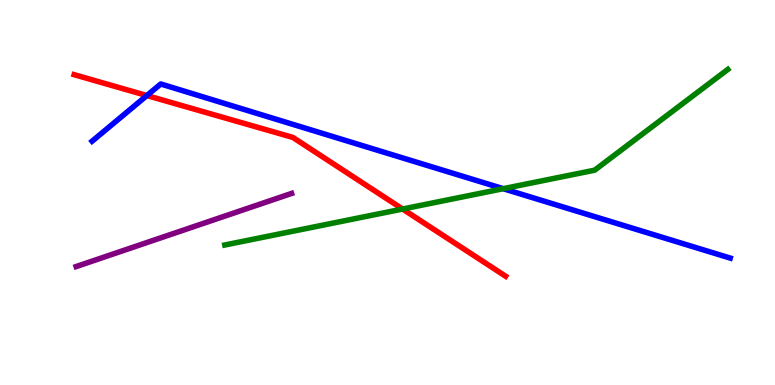[{'lines': ['blue', 'red'], 'intersections': [{'x': 1.9, 'y': 7.52}]}, {'lines': ['green', 'red'], 'intersections': [{'x': 5.2, 'y': 4.57}]}, {'lines': ['purple', 'red'], 'intersections': []}, {'lines': ['blue', 'green'], 'intersections': [{'x': 6.49, 'y': 5.1}]}, {'lines': ['blue', 'purple'], 'intersections': []}, {'lines': ['green', 'purple'], 'intersections': []}]